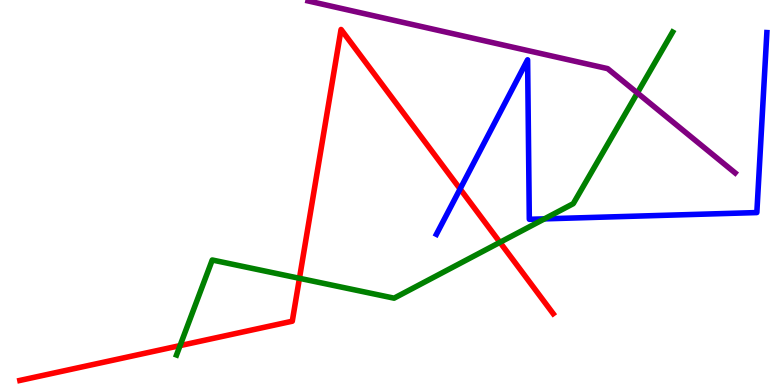[{'lines': ['blue', 'red'], 'intersections': [{'x': 5.94, 'y': 5.09}]}, {'lines': ['green', 'red'], 'intersections': [{'x': 2.32, 'y': 1.02}, {'x': 3.86, 'y': 2.77}, {'x': 6.45, 'y': 3.71}]}, {'lines': ['purple', 'red'], 'intersections': []}, {'lines': ['blue', 'green'], 'intersections': [{'x': 7.03, 'y': 4.32}]}, {'lines': ['blue', 'purple'], 'intersections': []}, {'lines': ['green', 'purple'], 'intersections': [{'x': 8.22, 'y': 7.59}]}]